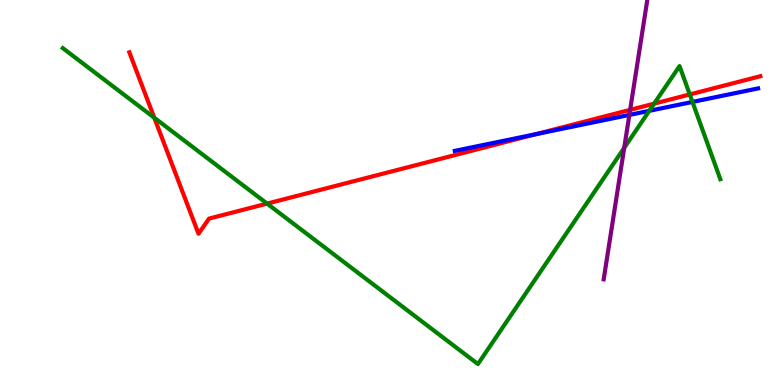[{'lines': ['blue', 'red'], 'intersections': [{'x': 6.92, 'y': 6.52}]}, {'lines': ['green', 'red'], 'intersections': [{'x': 1.99, 'y': 6.94}, {'x': 3.45, 'y': 4.71}, {'x': 8.44, 'y': 7.31}, {'x': 8.9, 'y': 7.55}]}, {'lines': ['purple', 'red'], 'intersections': [{'x': 8.13, 'y': 7.15}]}, {'lines': ['blue', 'green'], 'intersections': [{'x': 8.38, 'y': 7.12}, {'x': 8.93, 'y': 7.35}]}, {'lines': ['blue', 'purple'], 'intersections': [{'x': 8.12, 'y': 7.01}]}, {'lines': ['green', 'purple'], 'intersections': [{'x': 8.05, 'y': 6.16}]}]